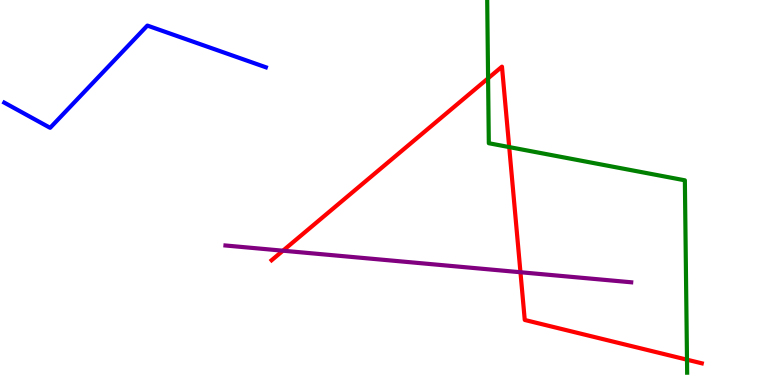[{'lines': ['blue', 'red'], 'intersections': []}, {'lines': ['green', 'red'], 'intersections': [{'x': 6.3, 'y': 7.97}, {'x': 6.57, 'y': 6.18}, {'x': 8.86, 'y': 0.658}]}, {'lines': ['purple', 'red'], 'intersections': [{'x': 3.65, 'y': 3.49}, {'x': 6.72, 'y': 2.93}]}, {'lines': ['blue', 'green'], 'intersections': []}, {'lines': ['blue', 'purple'], 'intersections': []}, {'lines': ['green', 'purple'], 'intersections': []}]